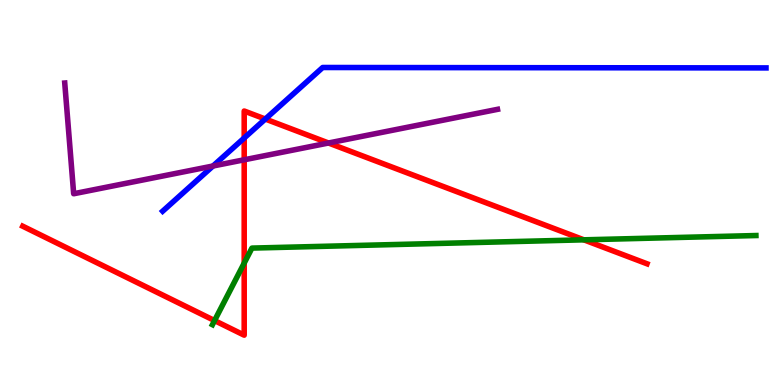[{'lines': ['blue', 'red'], 'intersections': [{'x': 3.15, 'y': 6.42}, {'x': 3.42, 'y': 6.91}]}, {'lines': ['green', 'red'], 'intersections': [{'x': 2.77, 'y': 1.67}, {'x': 3.15, 'y': 3.17}, {'x': 7.53, 'y': 3.77}]}, {'lines': ['purple', 'red'], 'intersections': [{'x': 3.15, 'y': 5.85}, {'x': 4.24, 'y': 6.29}]}, {'lines': ['blue', 'green'], 'intersections': []}, {'lines': ['blue', 'purple'], 'intersections': [{'x': 2.75, 'y': 5.69}]}, {'lines': ['green', 'purple'], 'intersections': []}]